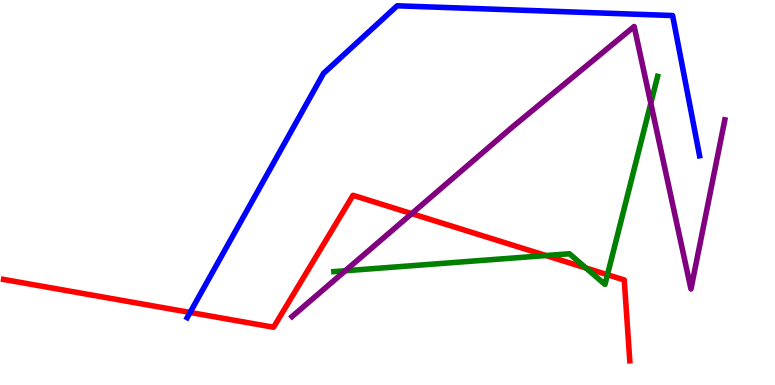[{'lines': ['blue', 'red'], 'intersections': [{'x': 2.45, 'y': 1.88}]}, {'lines': ['green', 'red'], 'intersections': [{'x': 7.04, 'y': 3.36}, {'x': 7.56, 'y': 3.04}, {'x': 7.84, 'y': 2.86}]}, {'lines': ['purple', 'red'], 'intersections': [{'x': 5.31, 'y': 4.45}]}, {'lines': ['blue', 'green'], 'intersections': []}, {'lines': ['blue', 'purple'], 'intersections': []}, {'lines': ['green', 'purple'], 'intersections': [{'x': 4.46, 'y': 2.97}, {'x': 8.4, 'y': 7.32}]}]